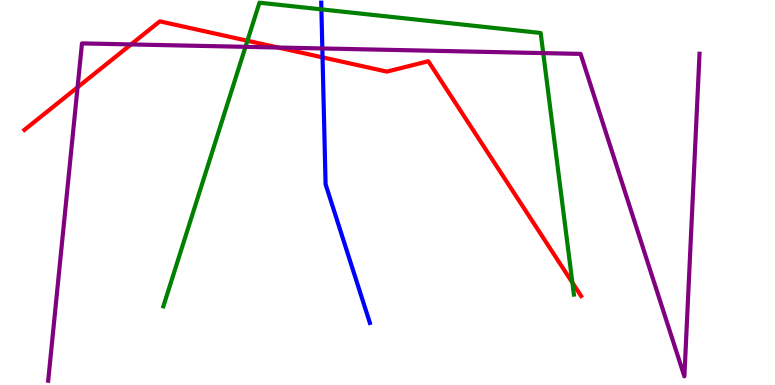[{'lines': ['blue', 'red'], 'intersections': [{'x': 4.16, 'y': 8.51}]}, {'lines': ['green', 'red'], 'intersections': [{'x': 3.19, 'y': 8.94}, {'x': 7.39, 'y': 2.66}]}, {'lines': ['purple', 'red'], 'intersections': [{'x': 1.0, 'y': 7.73}, {'x': 1.69, 'y': 8.85}, {'x': 3.59, 'y': 8.77}]}, {'lines': ['blue', 'green'], 'intersections': [{'x': 4.15, 'y': 9.76}]}, {'lines': ['blue', 'purple'], 'intersections': [{'x': 4.16, 'y': 8.74}]}, {'lines': ['green', 'purple'], 'intersections': [{'x': 3.17, 'y': 8.78}, {'x': 7.01, 'y': 8.62}]}]